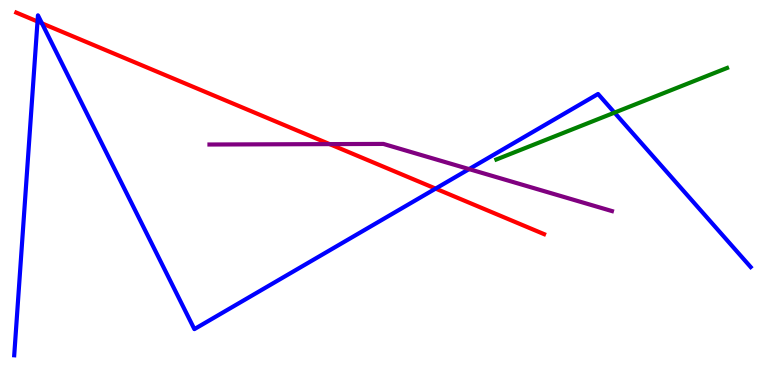[{'lines': ['blue', 'red'], 'intersections': [{'x': 0.484, 'y': 9.44}, {'x': 0.541, 'y': 9.39}, {'x': 5.62, 'y': 5.1}]}, {'lines': ['green', 'red'], 'intersections': []}, {'lines': ['purple', 'red'], 'intersections': [{'x': 4.25, 'y': 6.26}]}, {'lines': ['blue', 'green'], 'intersections': [{'x': 7.93, 'y': 7.07}]}, {'lines': ['blue', 'purple'], 'intersections': [{'x': 6.05, 'y': 5.61}]}, {'lines': ['green', 'purple'], 'intersections': []}]